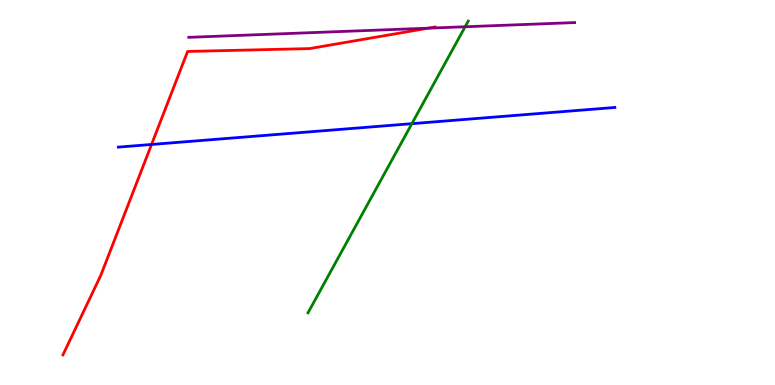[{'lines': ['blue', 'red'], 'intersections': [{'x': 1.96, 'y': 6.25}]}, {'lines': ['green', 'red'], 'intersections': []}, {'lines': ['purple', 'red'], 'intersections': [{'x': 5.52, 'y': 9.27}]}, {'lines': ['blue', 'green'], 'intersections': [{'x': 5.31, 'y': 6.79}]}, {'lines': ['blue', 'purple'], 'intersections': []}, {'lines': ['green', 'purple'], 'intersections': [{'x': 6.0, 'y': 9.3}]}]